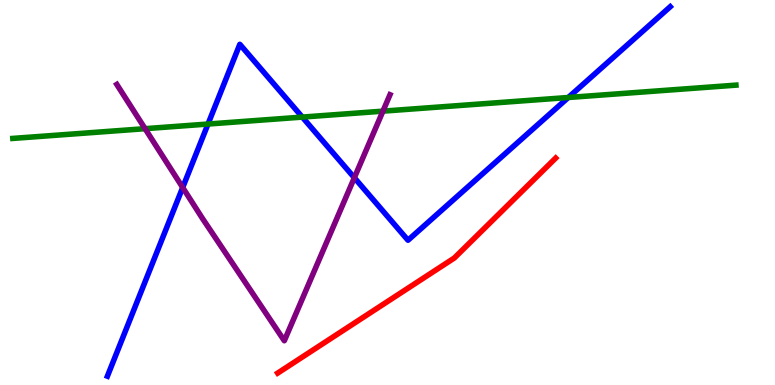[{'lines': ['blue', 'red'], 'intersections': []}, {'lines': ['green', 'red'], 'intersections': []}, {'lines': ['purple', 'red'], 'intersections': []}, {'lines': ['blue', 'green'], 'intersections': [{'x': 2.68, 'y': 6.78}, {'x': 3.9, 'y': 6.96}, {'x': 7.33, 'y': 7.47}]}, {'lines': ['blue', 'purple'], 'intersections': [{'x': 2.36, 'y': 5.13}, {'x': 4.57, 'y': 5.38}]}, {'lines': ['green', 'purple'], 'intersections': [{'x': 1.87, 'y': 6.66}, {'x': 4.94, 'y': 7.11}]}]